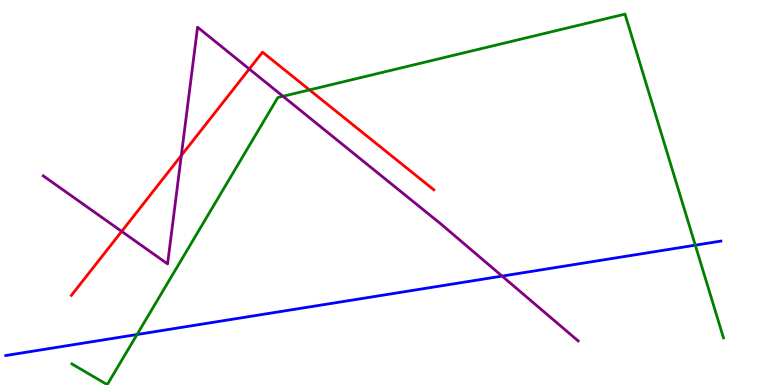[{'lines': ['blue', 'red'], 'intersections': []}, {'lines': ['green', 'red'], 'intersections': [{'x': 3.99, 'y': 7.66}]}, {'lines': ['purple', 'red'], 'intersections': [{'x': 1.57, 'y': 3.99}, {'x': 2.34, 'y': 5.96}, {'x': 3.22, 'y': 8.21}]}, {'lines': ['blue', 'green'], 'intersections': [{'x': 1.77, 'y': 1.31}, {'x': 8.97, 'y': 3.63}]}, {'lines': ['blue', 'purple'], 'intersections': [{'x': 6.48, 'y': 2.83}]}, {'lines': ['green', 'purple'], 'intersections': [{'x': 3.65, 'y': 7.5}]}]